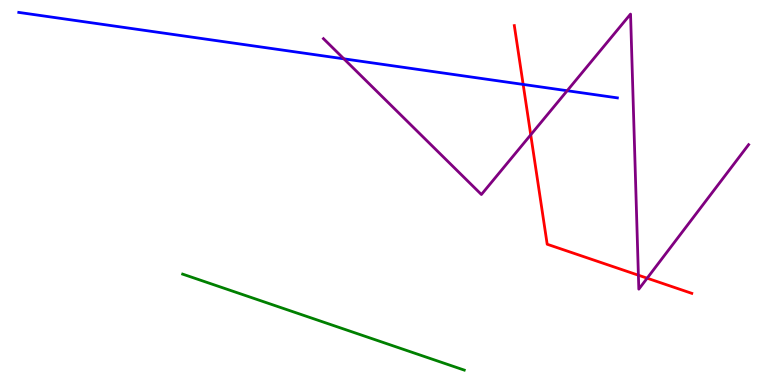[{'lines': ['blue', 'red'], 'intersections': [{'x': 6.75, 'y': 7.81}]}, {'lines': ['green', 'red'], 'intersections': []}, {'lines': ['purple', 'red'], 'intersections': [{'x': 6.85, 'y': 6.5}, {'x': 8.24, 'y': 2.85}, {'x': 8.35, 'y': 2.77}]}, {'lines': ['blue', 'green'], 'intersections': []}, {'lines': ['blue', 'purple'], 'intersections': [{'x': 4.44, 'y': 8.47}, {'x': 7.32, 'y': 7.64}]}, {'lines': ['green', 'purple'], 'intersections': []}]